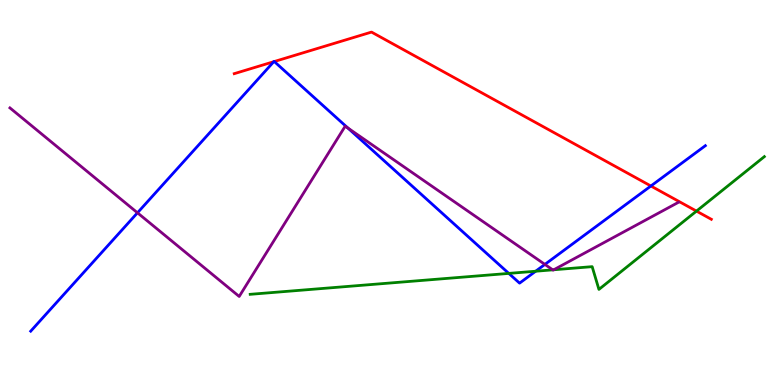[{'lines': ['blue', 'red'], 'intersections': [{'x': 3.53, 'y': 8.4}, {'x': 3.54, 'y': 8.4}, {'x': 8.4, 'y': 5.17}]}, {'lines': ['green', 'red'], 'intersections': [{'x': 8.99, 'y': 4.52}]}, {'lines': ['purple', 'red'], 'intersections': []}, {'lines': ['blue', 'green'], 'intersections': [{'x': 6.57, 'y': 2.9}, {'x': 6.91, 'y': 2.96}]}, {'lines': ['blue', 'purple'], 'intersections': [{'x': 1.77, 'y': 4.47}, {'x': 4.49, 'y': 6.67}, {'x': 7.03, 'y': 3.13}]}, {'lines': ['green', 'purple'], 'intersections': [{'x': 7.13, 'y': 2.99}, {'x': 7.15, 'y': 2.99}]}]